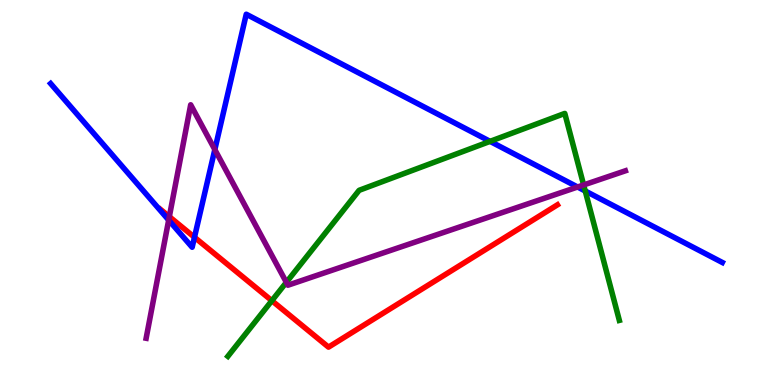[{'lines': ['blue', 'red'], 'intersections': [{'x': 2.51, 'y': 3.84}]}, {'lines': ['green', 'red'], 'intersections': [{'x': 3.51, 'y': 2.19}]}, {'lines': ['purple', 'red'], 'intersections': [{'x': 2.18, 'y': 4.37}]}, {'lines': ['blue', 'green'], 'intersections': [{'x': 6.32, 'y': 6.33}, {'x': 7.55, 'y': 5.04}]}, {'lines': ['blue', 'purple'], 'intersections': [{'x': 2.18, 'y': 4.28}, {'x': 2.77, 'y': 6.11}, {'x': 7.45, 'y': 5.14}]}, {'lines': ['green', 'purple'], 'intersections': [{'x': 3.69, 'y': 2.67}, {'x': 7.53, 'y': 5.2}]}]